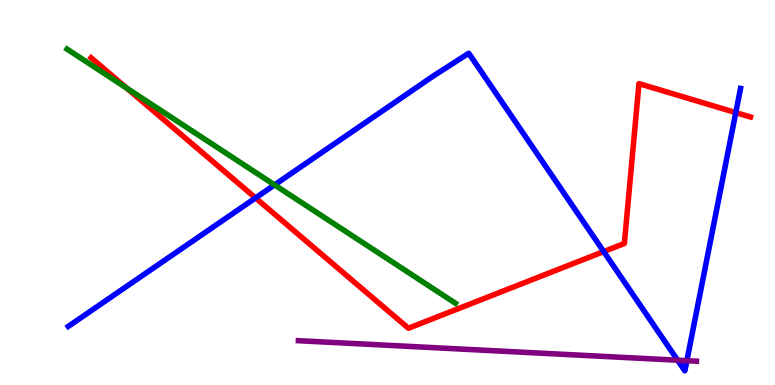[{'lines': ['blue', 'red'], 'intersections': [{'x': 3.3, 'y': 4.86}, {'x': 7.79, 'y': 3.47}, {'x': 9.49, 'y': 7.08}]}, {'lines': ['green', 'red'], 'intersections': [{'x': 1.64, 'y': 7.71}]}, {'lines': ['purple', 'red'], 'intersections': []}, {'lines': ['blue', 'green'], 'intersections': [{'x': 3.54, 'y': 5.2}]}, {'lines': ['blue', 'purple'], 'intersections': [{'x': 8.74, 'y': 0.644}, {'x': 8.86, 'y': 0.631}]}, {'lines': ['green', 'purple'], 'intersections': []}]